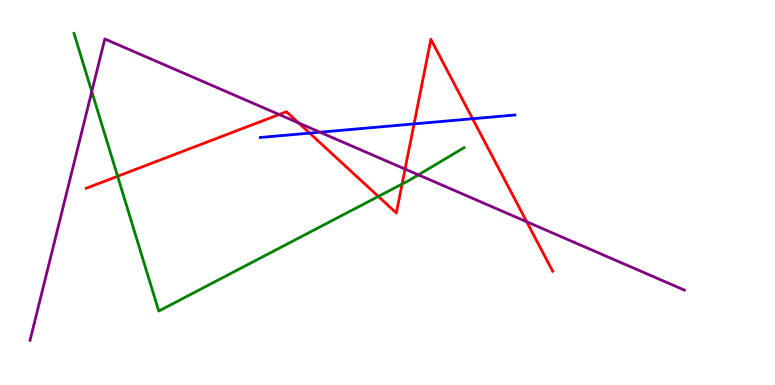[{'lines': ['blue', 'red'], 'intersections': [{'x': 4.0, 'y': 6.54}, {'x': 5.34, 'y': 6.78}, {'x': 6.1, 'y': 6.92}]}, {'lines': ['green', 'red'], 'intersections': [{'x': 1.52, 'y': 5.42}, {'x': 4.88, 'y': 4.9}, {'x': 5.19, 'y': 5.22}]}, {'lines': ['purple', 'red'], 'intersections': [{'x': 3.6, 'y': 7.03}, {'x': 3.85, 'y': 6.81}, {'x': 5.23, 'y': 5.61}, {'x': 6.8, 'y': 4.24}]}, {'lines': ['blue', 'green'], 'intersections': []}, {'lines': ['blue', 'purple'], 'intersections': [{'x': 4.13, 'y': 6.57}]}, {'lines': ['green', 'purple'], 'intersections': [{'x': 1.18, 'y': 7.62}, {'x': 5.4, 'y': 5.46}]}]